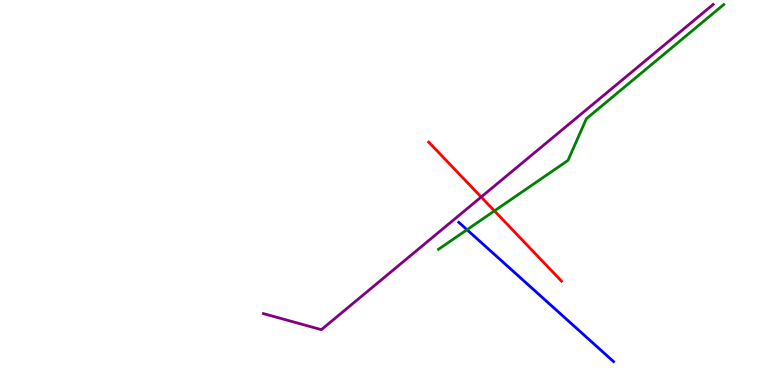[{'lines': ['blue', 'red'], 'intersections': []}, {'lines': ['green', 'red'], 'intersections': [{'x': 6.38, 'y': 4.52}]}, {'lines': ['purple', 'red'], 'intersections': [{'x': 6.21, 'y': 4.88}]}, {'lines': ['blue', 'green'], 'intersections': [{'x': 6.03, 'y': 4.03}]}, {'lines': ['blue', 'purple'], 'intersections': []}, {'lines': ['green', 'purple'], 'intersections': []}]